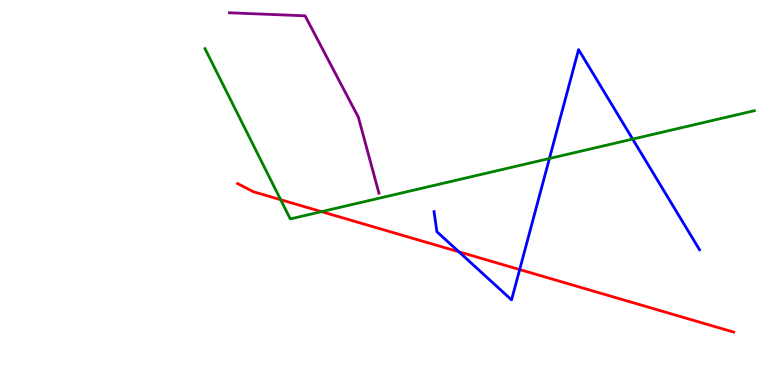[{'lines': ['blue', 'red'], 'intersections': [{'x': 5.92, 'y': 3.46}, {'x': 6.71, 'y': 3.0}]}, {'lines': ['green', 'red'], 'intersections': [{'x': 3.62, 'y': 4.81}, {'x': 4.15, 'y': 4.5}]}, {'lines': ['purple', 'red'], 'intersections': []}, {'lines': ['blue', 'green'], 'intersections': [{'x': 7.09, 'y': 5.88}, {'x': 8.16, 'y': 6.39}]}, {'lines': ['blue', 'purple'], 'intersections': []}, {'lines': ['green', 'purple'], 'intersections': []}]